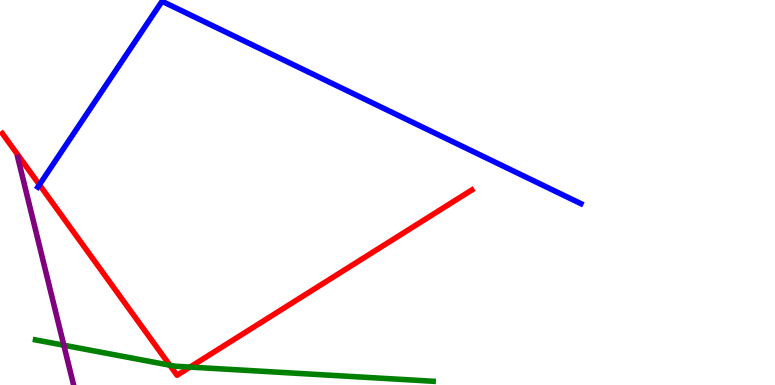[{'lines': ['blue', 'red'], 'intersections': [{'x': 0.508, 'y': 5.2}]}, {'lines': ['green', 'red'], 'intersections': [{'x': 2.19, 'y': 0.514}, {'x': 2.45, 'y': 0.466}]}, {'lines': ['purple', 'red'], 'intersections': []}, {'lines': ['blue', 'green'], 'intersections': []}, {'lines': ['blue', 'purple'], 'intersections': []}, {'lines': ['green', 'purple'], 'intersections': [{'x': 0.824, 'y': 1.03}]}]